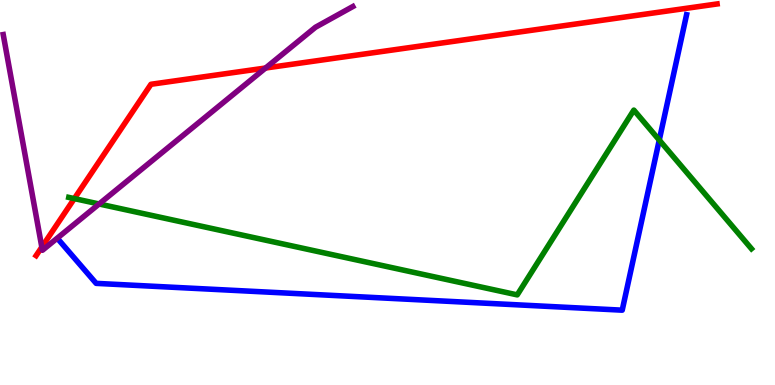[{'lines': ['blue', 'red'], 'intersections': []}, {'lines': ['green', 'red'], 'intersections': [{'x': 0.959, 'y': 4.84}]}, {'lines': ['purple', 'red'], 'intersections': [{'x': 0.54, 'y': 3.58}, {'x': 3.43, 'y': 8.23}]}, {'lines': ['blue', 'green'], 'intersections': [{'x': 8.51, 'y': 6.36}]}, {'lines': ['blue', 'purple'], 'intersections': []}, {'lines': ['green', 'purple'], 'intersections': [{'x': 1.28, 'y': 4.7}]}]